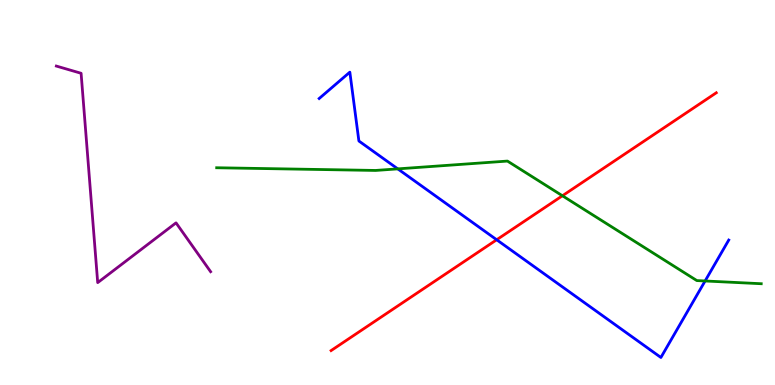[{'lines': ['blue', 'red'], 'intersections': [{'x': 6.41, 'y': 3.77}]}, {'lines': ['green', 'red'], 'intersections': [{'x': 7.26, 'y': 4.92}]}, {'lines': ['purple', 'red'], 'intersections': []}, {'lines': ['blue', 'green'], 'intersections': [{'x': 5.13, 'y': 5.61}, {'x': 9.1, 'y': 2.7}]}, {'lines': ['blue', 'purple'], 'intersections': []}, {'lines': ['green', 'purple'], 'intersections': []}]